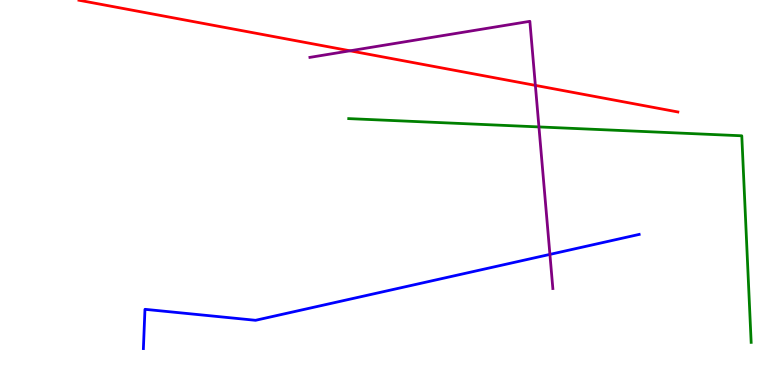[{'lines': ['blue', 'red'], 'intersections': []}, {'lines': ['green', 'red'], 'intersections': []}, {'lines': ['purple', 'red'], 'intersections': [{'x': 4.52, 'y': 8.68}, {'x': 6.91, 'y': 7.78}]}, {'lines': ['blue', 'green'], 'intersections': []}, {'lines': ['blue', 'purple'], 'intersections': [{'x': 7.1, 'y': 3.39}]}, {'lines': ['green', 'purple'], 'intersections': [{'x': 6.95, 'y': 6.7}]}]